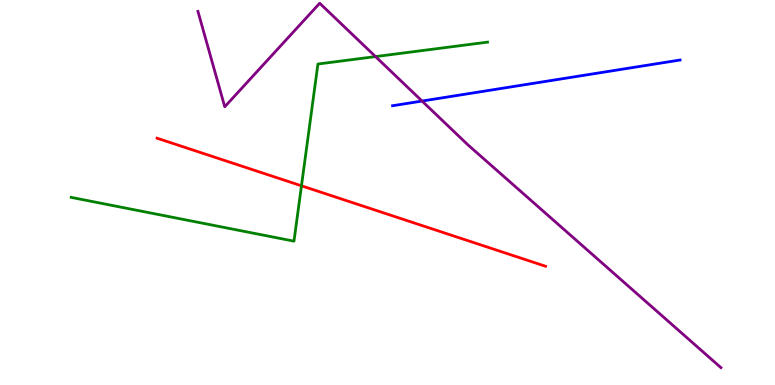[{'lines': ['blue', 'red'], 'intersections': []}, {'lines': ['green', 'red'], 'intersections': [{'x': 3.89, 'y': 5.17}]}, {'lines': ['purple', 'red'], 'intersections': []}, {'lines': ['blue', 'green'], 'intersections': []}, {'lines': ['blue', 'purple'], 'intersections': [{'x': 5.45, 'y': 7.38}]}, {'lines': ['green', 'purple'], 'intersections': [{'x': 4.85, 'y': 8.53}]}]